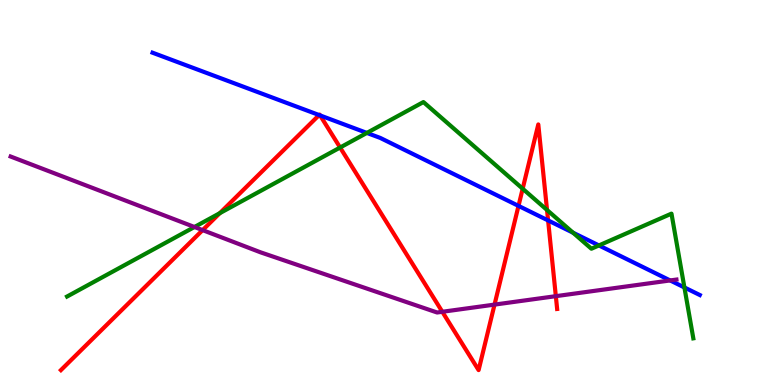[{'lines': ['blue', 'red'], 'intersections': [{'x': 4.12, 'y': 7.01}, {'x': 4.13, 'y': 7.0}, {'x': 6.69, 'y': 4.65}, {'x': 7.07, 'y': 4.27}]}, {'lines': ['green', 'red'], 'intersections': [{'x': 2.84, 'y': 4.46}, {'x': 4.39, 'y': 6.17}, {'x': 6.74, 'y': 5.1}, {'x': 7.06, 'y': 4.55}]}, {'lines': ['purple', 'red'], 'intersections': [{'x': 2.61, 'y': 4.02}, {'x': 5.71, 'y': 1.9}, {'x': 6.38, 'y': 2.09}, {'x': 7.17, 'y': 2.31}]}, {'lines': ['blue', 'green'], 'intersections': [{'x': 4.73, 'y': 6.55}, {'x': 7.39, 'y': 3.96}, {'x': 7.73, 'y': 3.63}, {'x': 8.83, 'y': 2.53}]}, {'lines': ['blue', 'purple'], 'intersections': [{'x': 8.65, 'y': 2.72}]}, {'lines': ['green', 'purple'], 'intersections': [{'x': 2.51, 'y': 4.1}]}]